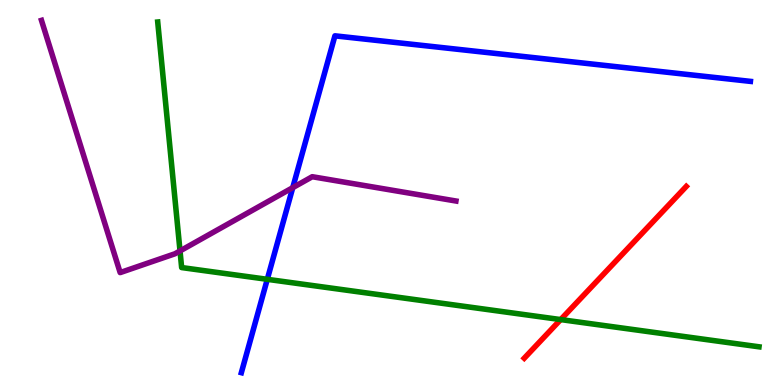[{'lines': ['blue', 'red'], 'intersections': []}, {'lines': ['green', 'red'], 'intersections': [{'x': 7.23, 'y': 1.7}]}, {'lines': ['purple', 'red'], 'intersections': []}, {'lines': ['blue', 'green'], 'intersections': [{'x': 3.45, 'y': 2.75}]}, {'lines': ['blue', 'purple'], 'intersections': [{'x': 3.78, 'y': 5.13}]}, {'lines': ['green', 'purple'], 'intersections': [{'x': 2.32, 'y': 3.48}]}]